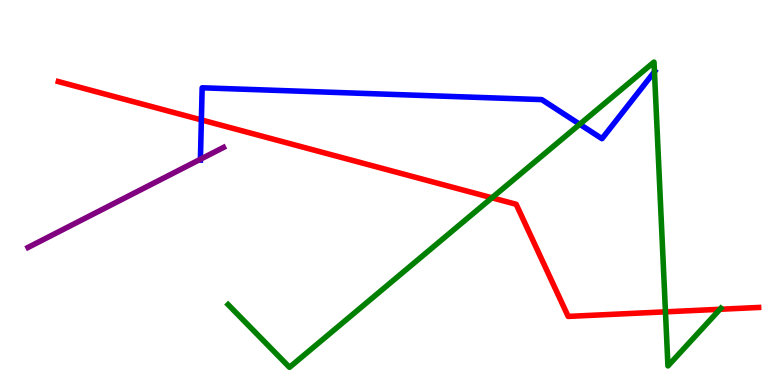[{'lines': ['blue', 'red'], 'intersections': [{'x': 2.6, 'y': 6.89}]}, {'lines': ['green', 'red'], 'intersections': [{'x': 6.35, 'y': 4.86}, {'x': 8.59, 'y': 1.9}, {'x': 9.29, 'y': 1.97}]}, {'lines': ['purple', 'red'], 'intersections': []}, {'lines': ['blue', 'green'], 'intersections': [{'x': 7.48, 'y': 6.77}, {'x': 8.44, 'y': 8.14}]}, {'lines': ['blue', 'purple'], 'intersections': [{'x': 2.59, 'y': 5.86}]}, {'lines': ['green', 'purple'], 'intersections': []}]